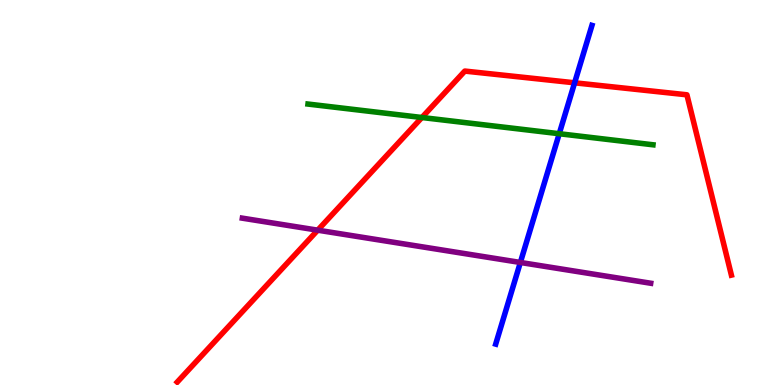[{'lines': ['blue', 'red'], 'intersections': [{'x': 7.41, 'y': 7.85}]}, {'lines': ['green', 'red'], 'intersections': [{'x': 5.44, 'y': 6.95}]}, {'lines': ['purple', 'red'], 'intersections': [{'x': 4.1, 'y': 4.02}]}, {'lines': ['blue', 'green'], 'intersections': [{'x': 7.22, 'y': 6.53}]}, {'lines': ['blue', 'purple'], 'intersections': [{'x': 6.71, 'y': 3.18}]}, {'lines': ['green', 'purple'], 'intersections': []}]